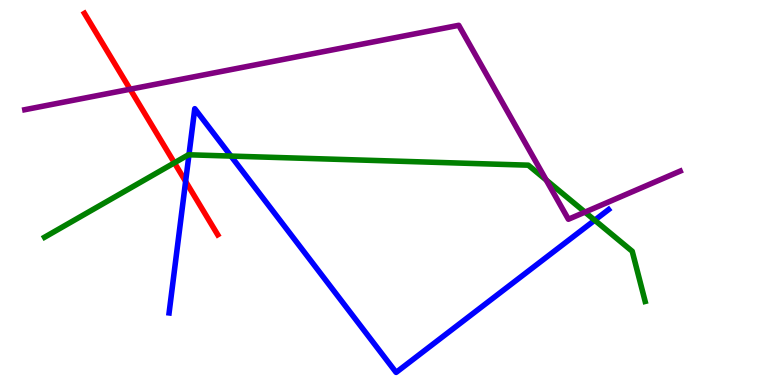[{'lines': ['blue', 'red'], 'intersections': [{'x': 2.4, 'y': 5.29}]}, {'lines': ['green', 'red'], 'intersections': [{'x': 2.25, 'y': 5.77}]}, {'lines': ['purple', 'red'], 'intersections': [{'x': 1.68, 'y': 7.68}]}, {'lines': ['blue', 'green'], 'intersections': [{'x': 2.44, 'y': 5.98}, {'x': 2.98, 'y': 5.95}, {'x': 7.67, 'y': 4.28}]}, {'lines': ['blue', 'purple'], 'intersections': []}, {'lines': ['green', 'purple'], 'intersections': [{'x': 7.05, 'y': 5.32}, {'x': 7.55, 'y': 4.49}]}]